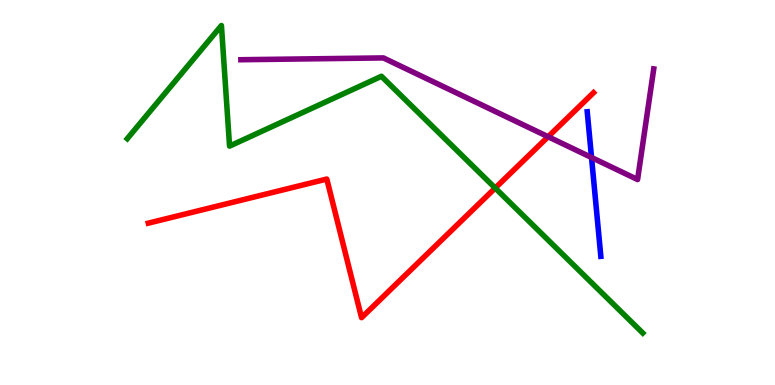[{'lines': ['blue', 'red'], 'intersections': []}, {'lines': ['green', 'red'], 'intersections': [{'x': 6.39, 'y': 5.12}]}, {'lines': ['purple', 'red'], 'intersections': [{'x': 7.07, 'y': 6.45}]}, {'lines': ['blue', 'green'], 'intersections': []}, {'lines': ['blue', 'purple'], 'intersections': [{'x': 7.63, 'y': 5.91}]}, {'lines': ['green', 'purple'], 'intersections': []}]